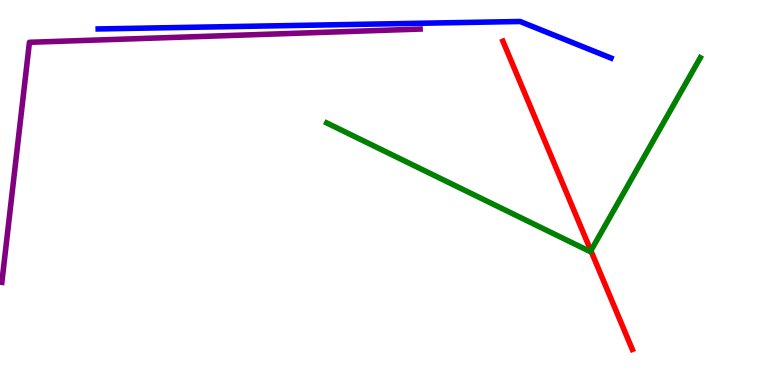[{'lines': ['blue', 'red'], 'intersections': []}, {'lines': ['green', 'red'], 'intersections': [{'x': 7.62, 'y': 3.49}]}, {'lines': ['purple', 'red'], 'intersections': []}, {'lines': ['blue', 'green'], 'intersections': []}, {'lines': ['blue', 'purple'], 'intersections': []}, {'lines': ['green', 'purple'], 'intersections': []}]